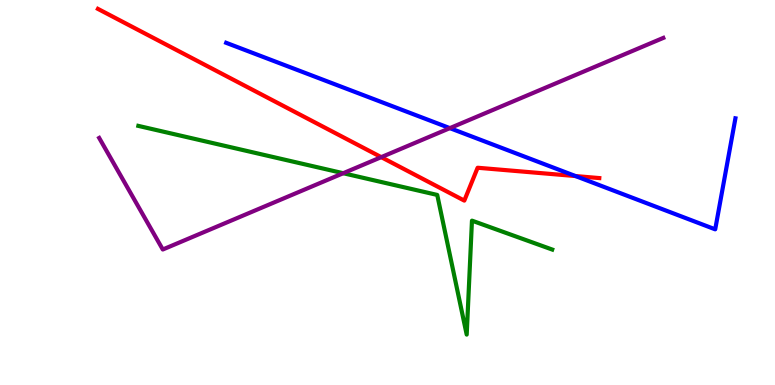[{'lines': ['blue', 'red'], 'intersections': [{'x': 7.43, 'y': 5.43}]}, {'lines': ['green', 'red'], 'intersections': []}, {'lines': ['purple', 'red'], 'intersections': [{'x': 4.92, 'y': 5.92}]}, {'lines': ['blue', 'green'], 'intersections': []}, {'lines': ['blue', 'purple'], 'intersections': [{'x': 5.8, 'y': 6.67}]}, {'lines': ['green', 'purple'], 'intersections': [{'x': 4.43, 'y': 5.5}]}]